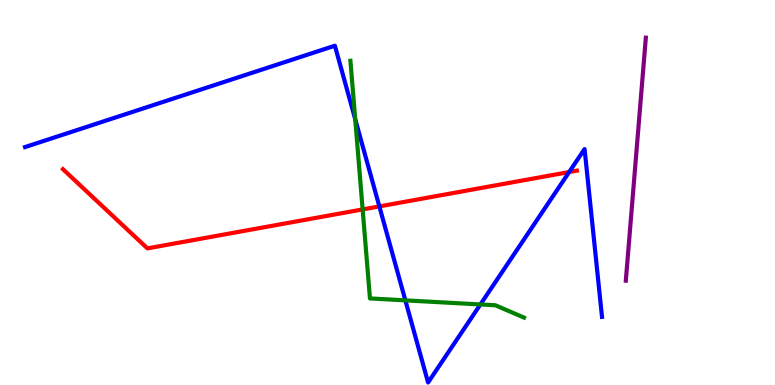[{'lines': ['blue', 'red'], 'intersections': [{'x': 4.89, 'y': 4.64}, {'x': 7.34, 'y': 5.53}]}, {'lines': ['green', 'red'], 'intersections': [{'x': 4.68, 'y': 4.56}]}, {'lines': ['purple', 'red'], 'intersections': []}, {'lines': ['blue', 'green'], 'intersections': [{'x': 4.58, 'y': 6.9}, {'x': 5.23, 'y': 2.2}, {'x': 6.2, 'y': 2.09}]}, {'lines': ['blue', 'purple'], 'intersections': []}, {'lines': ['green', 'purple'], 'intersections': []}]